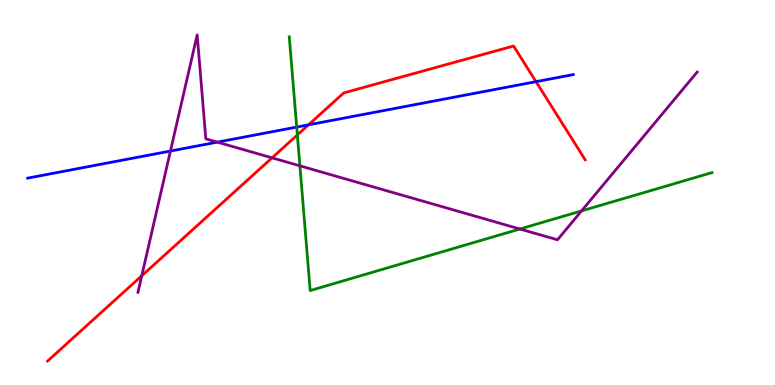[{'lines': ['blue', 'red'], 'intersections': [{'x': 3.98, 'y': 6.76}, {'x': 6.92, 'y': 7.88}]}, {'lines': ['green', 'red'], 'intersections': [{'x': 3.84, 'y': 6.5}]}, {'lines': ['purple', 'red'], 'intersections': [{'x': 1.83, 'y': 2.84}, {'x': 3.51, 'y': 5.9}]}, {'lines': ['blue', 'green'], 'intersections': [{'x': 3.83, 'y': 6.7}]}, {'lines': ['blue', 'purple'], 'intersections': [{'x': 2.2, 'y': 6.08}, {'x': 2.8, 'y': 6.31}]}, {'lines': ['green', 'purple'], 'intersections': [{'x': 3.87, 'y': 5.69}, {'x': 6.71, 'y': 4.05}, {'x': 7.5, 'y': 4.52}]}]